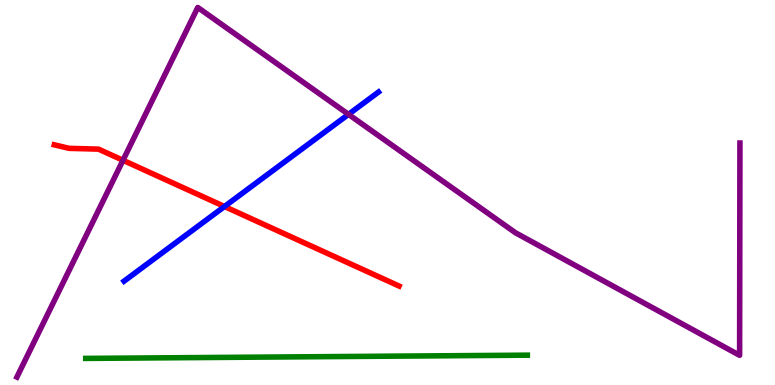[{'lines': ['blue', 'red'], 'intersections': [{'x': 2.9, 'y': 4.64}]}, {'lines': ['green', 'red'], 'intersections': []}, {'lines': ['purple', 'red'], 'intersections': [{'x': 1.59, 'y': 5.84}]}, {'lines': ['blue', 'green'], 'intersections': []}, {'lines': ['blue', 'purple'], 'intersections': [{'x': 4.5, 'y': 7.03}]}, {'lines': ['green', 'purple'], 'intersections': []}]